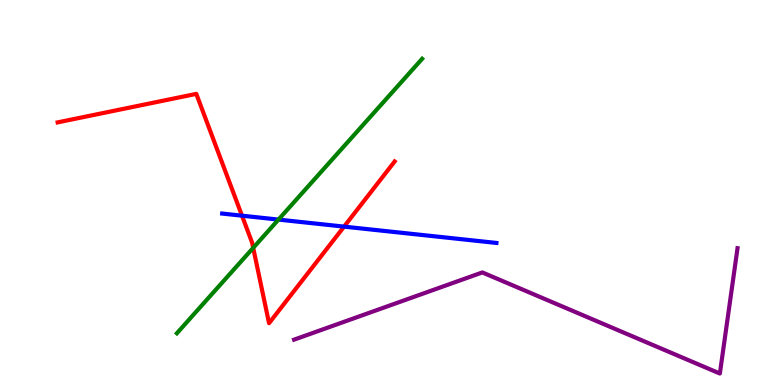[{'lines': ['blue', 'red'], 'intersections': [{'x': 3.12, 'y': 4.4}, {'x': 4.44, 'y': 4.11}]}, {'lines': ['green', 'red'], 'intersections': [{'x': 3.27, 'y': 3.56}]}, {'lines': ['purple', 'red'], 'intersections': []}, {'lines': ['blue', 'green'], 'intersections': [{'x': 3.59, 'y': 4.3}]}, {'lines': ['blue', 'purple'], 'intersections': []}, {'lines': ['green', 'purple'], 'intersections': []}]